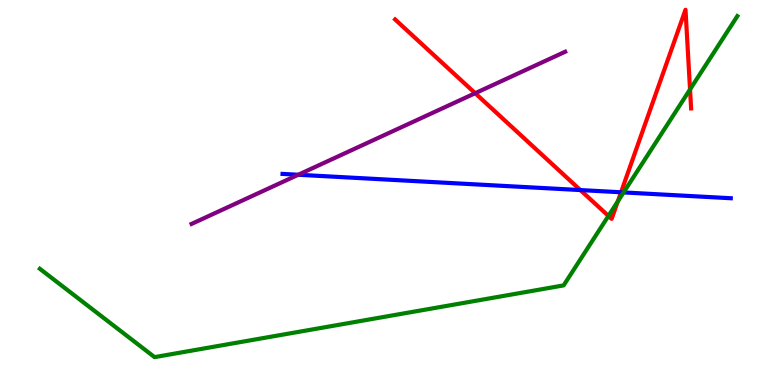[{'lines': ['blue', 'red'], 'intersections': [{'x': 7.49, 'y': 5.06}, {'x': 8.01, 'y': 5.01}]}, {'lines': ['green', 'red'], 'intersections': [{'x': 7.85, 'y': 4.39}, {'x': 7.97, 'y': 4.77}, {'x': 8.9, 'y': 7.68}]}, {'lines': ['purple', 'red'], 'intersections': [{'x': 6.13, 'y': 7.58}]}, {'lines': ['blue', 'green'], 'intersections': [{'x': 8.05, 'y': 5.0}]}, {'lines': ['blue', 'purple'], 'intersections': [{'x': 3.85, 'y': 5.46}]}, {'lines': ['green', 'purple'], 'intersections': []}]